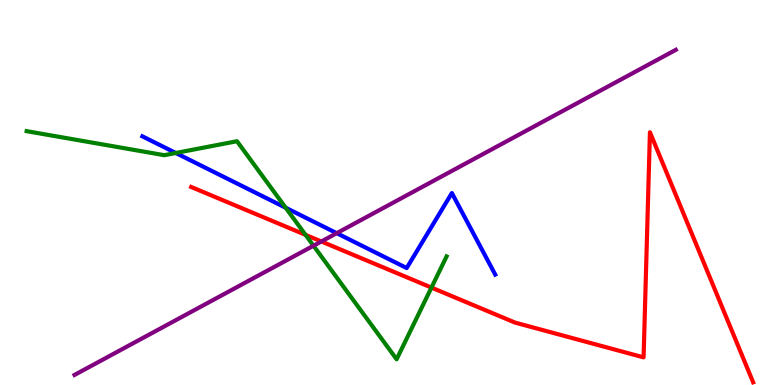[{'lines': ['blue', 'red'], 'intersections': []}, {'lines': ['green', 'red'], 'intersections': [{'x': 3.94, 'y': 3.9}, {'x': 5.57, 'y': 2.53}]}, {'lines': ['purple', 'red'], 'intersections': [{'x': 4.15, 'y': 3.73}]}, {'lines': ['blue', 'green'], 'intersections': [{'x': 2.27, 'y': 6.03}, {'x': 3.69, 'y': 4.6}]}, {'lines': ['blue', 'purple'], 'intersections': [{'x': 4.34, 'y': 3.94}]}, {'lines': ['green', 'purple'], 'intersections': [{'x': 4.05, 'y': 3.62}]}]